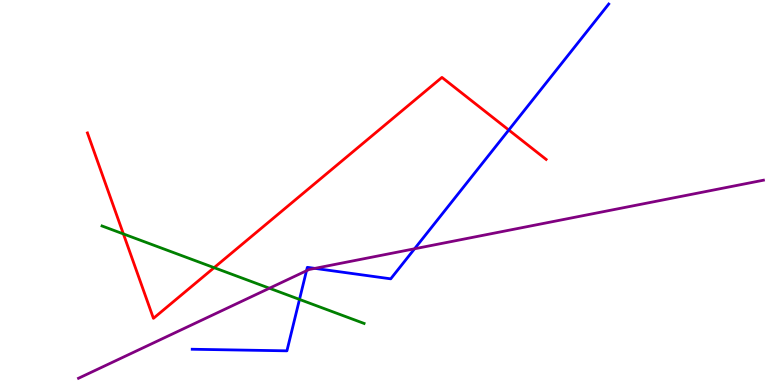[{'lines': ['blue', 'red'], 'intersections': [{'x': 6.56, 'y': 6.62}]}, {'lines': ['green', 'red'], 'intersections': [{'x': 1.59, 'y': 3.92}, {'x': 2.76, 'y': 3.05}]}, {'lines': ['purple', 'red'], 'intersections': []}, {'lines': ['blue', 'green'], 'intersections': [{'x': 3.86, 'y': 2.22}]}, {'lines': ['blue', 'purple'], 'intersections': [{'x': 3.95, 'y': 2.97}, {'x': 4.06, 'y': 3.03}, {'x': 5.35, 'y': 3.54}]}, {'lines': ['green', 'purple'], 'intersections': [{'x': 3.48, 'y': 2.51}]}]